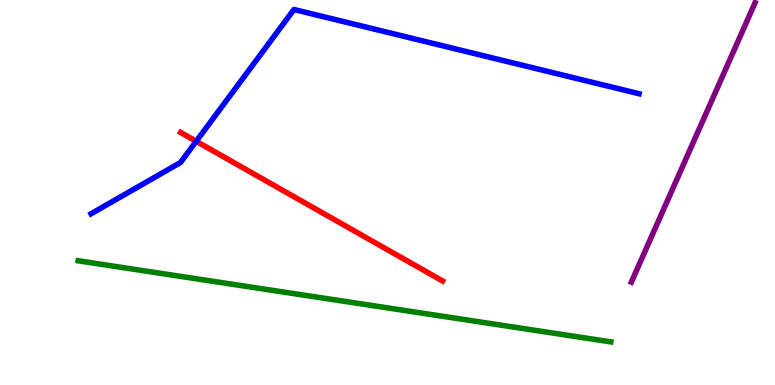[{'lines': ['blue', 'red'], 'intersections': [{'x': 2.53, 'y': 6.33}]}, {'lines': ['green', 'red'], 'intersections': []}, {'lines': ['purple', 'red'], 'intersections': []}, {'lines': ['blue', 'green'], 'intersections': []}, {'lines': ['blue', 'purple'], 'intersections': []}, {'lines': ['green', 'purple'], 'intersections': []}]